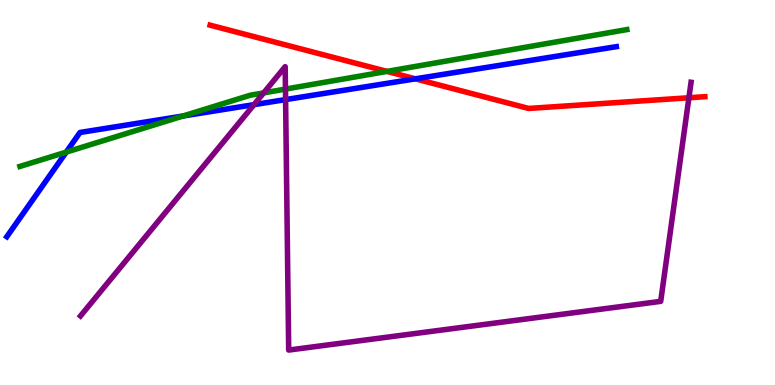[{'lines': ['blue', 'red'], 'intersections': [{'x': 5.36, 'y': 7.95}]}, {'lines': ['green', 'red'], 'intersections': [{'x': 4.99, 'y': 8.15}]}, {'lines': ['purple', 'red'], 'intersections': [{'x': 8.89, 'y': 7.46}]}, {'lines': ['blue', 'green'], 'intersections': [{'x': 0.854, 'y': 6.05}, {'x': 2.36, 'y': 6.99}]}, {'lines': ['blue', 'purple'], 'intersections': [{'x': 3.28, 'y': 7.28}, {'x': 3.68, 'y': 7.41}]}, {'lines': ['green', 'purple'], 'intersections': [{'x': 3.4, 'y': 7.59}, {'x': 3.68, 'y': 7.69}]}]